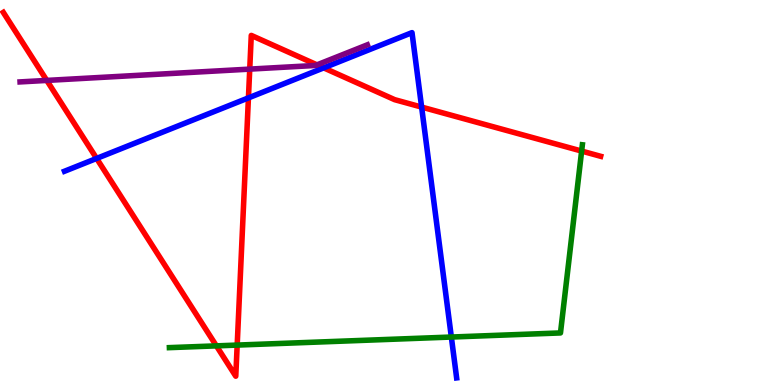[{'lines': ['blue', 'red'], 'intersections': [{'x': 1.25, 'y': 5.88}, {'x': 3.21, 'y': 7.46}, {'x': 4.18, 'y': 8.24}, {'x': 5.44, 'y': 7.22}]}, {'lines': ['green', 'red'], 'intersections': [{'x': 2.79, 'y': 1.02}, {'x': 3.06, 'y': 1.04}, {'x': 7.5, 'y': 6.08}]}, {'lines': ['purple', 'red'], 'intersections': [{'x': 0.604, 'y': 7.91}, {'x': 3.22, 'y': 8.2}, {'x': 4.09, 'y': 8.32}]}, {'lines': ['blue', 'green'], 'intersections': [{'x': 5.82, 'y': 1.25}]}, {'lines': ['blue', 'purple'], 'intersections': []}, {'lines': ['green', 'purple'], 'intersections': []}]